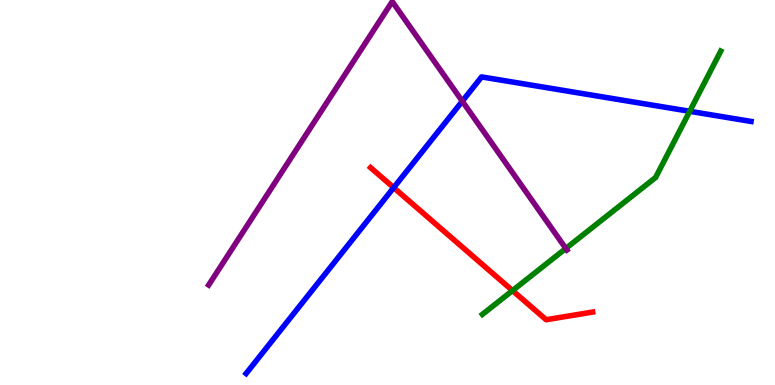[{'lines': ['blue', 'red'], 'intersections': [{'x': 5.08, 'y': 5.13}]}, {'lines': ['green', 'red'], 'intersections': [{'x': 6.61, 'y': 2.45}]}, {'lines': ['purple', 'red'], 'intersections': []}, {'lines': ['blue', 'green'], 'intersections': [{'x': 8.9, 'y': 7.11}]}, {'lines': ['blue', 'purple'], 'intersections': [{'x': 5.97, 'y': 7.37}]}, {'lines': ['green', 'purple'], 'intersections': [{'x': 7.3, 'y': 3.55}]}]